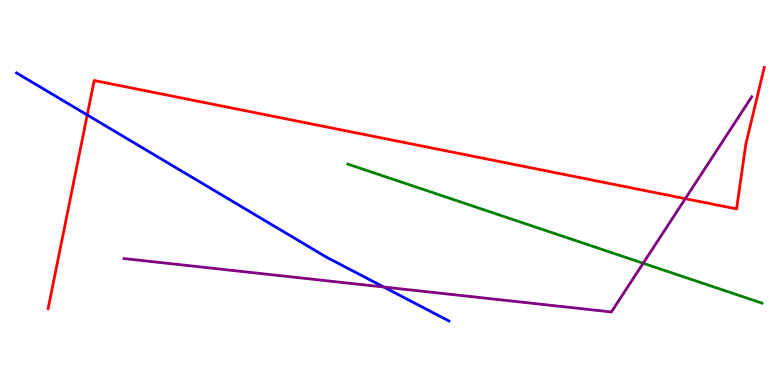[{'lines': ['blue', 'red'], 'intersections': [{'x': 1.13, 'y': 7.01}]}, {'lines': ['green', 'red'], 'intersections': []}, {'lines': ['purple', 'red'], 'intersections': [{'x': 8.84, 'y': 4.84}]}, {'lines': ['blue', 'green'], 'intersections': []}, {'lines': ['blue', 'purple'], 'intersections': [{'x': 4.95, 'y': 2.55}]}, {'lines': ['green', 'purple'], 'intersections': [{'x': 8.3, 'y': 3.16}]}]